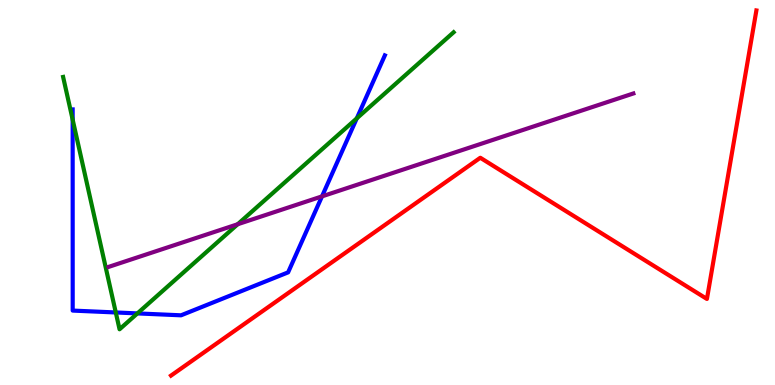[{'lines': ['blue', 'red'], 'intersections': []}, {'lines': ['green', 'red'], 'intersections': []}, {'lines': ['purple', 'red'], 'intersections': []}, {'lines': ['blue', 'green'], 'intersections': [{'x': 0.938, 'y': 6.89}, {'x': 1.49, 'y': 1.88}, {'x': 1.77, 'y': 1.86}, {'x': 4.6, 'y': 6.93}]}, {'lines': ['blue', 'purple'], 'intersections': [{'x': 4.15, 'y': 4.9}]}, {'lines': ['green', 'purple'], 'intersections': [{'x': 3.07, 'y': 4.18}]}]